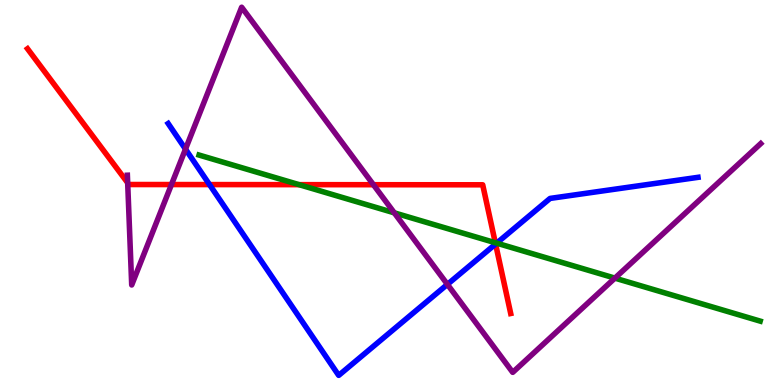[{'lines': ['blue', 'red'], 'intersections': [{'x': 2.7, 'y': 5.21}, {'x': 6.39, 'y': 3.66}]}, {'lines': ['green', 'red'], 'intersections': [{'x': 3.86, 'y': 5.2}, {'x': 6.39, 'y': 3.7}]}, {'lines': ['purple', 'red'], 'intersections': [{'x': 1.65, 'y': 5.25}, {'x': 2.21, 'y': 5.21}, {'x': 4.82, 'y': 5.2}]}, {'lines': ['blue', 'green'], 'intersections': [{'x': 6.41, 'y': 3.68}]}, {'lines': ['blue', 'purple'], 'intersections': [{'x': 2.39, 'y': 6.13}, {'x': 5.77, 'y': 2.61}]}, {'lines': ['green', 'purple'], 'intersections': [{'x': 5.09, 'y': 4.47}, {'x': 7.93, 'y': 2.78}]}]